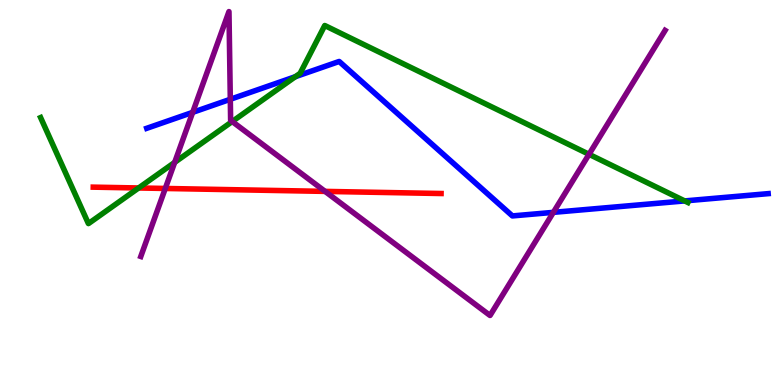[{'lines': ['blue', 'red'], 'intersections': []}, {'lines': ['green', 'red'], 'intersections': [{'x': 1.79, 'y': 5.12}]}, {'lines': ['purple', 'red'], 'intersections': [{'x': 2.13, 'y': 5.1}, {'x': 4.19, 'y': 5.03}]}, {'lines': ['blue', 'green'], 'intersections': [{'x': 3.81, 'y': 8.01}, {'x': 8.83, 'y': 4.78}]}, {'lines': ['blue', 'purple'], 'intersections': [{'x': 2.49, 'y': 7.08}, {'x': 2.97, 'y': 7.42}, {'x': 7.14, 'y': 4.48}]}, {'lines': ['green', 'purple'], 'intersections': [{'x': 2.25, 'y': 5.78}, {'x': 3.0, 'y': 6.84}, {'x': 7.6, 'y': 5.99}]}]